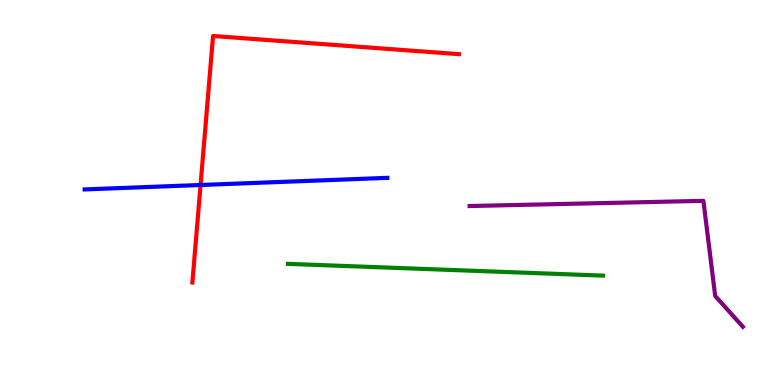[{'lines': ['blue', 'red'], 'intersections': [{'x': 2.59, 'y': 5.19}]}, {'lines': ['green', 'red'], 'intersections': []}, {'lines': ['purple', 'red'], 'intersections': []}, {'lines': ['blue', 'green'], 'intersections': []}, {'lines': ['blue', 'purple'], 'intersections': []}, {'lines': ['green', 'purple'], 'intersections': []}]